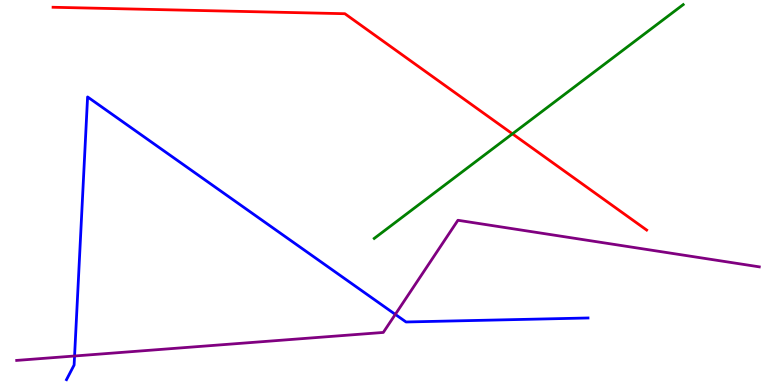[{'lines': ['blue', 'red'], 'intersections': []}, {'lines': ['green', 'red'], 'intersections': [{'x': 6.61, 'y': 6.52}]}, {'lines': ['purple', 'red'], 'intersections': []}, {'lines': ['blue', 'green'], 'intersections': []}, {'lines': ['blue', 'purple'], 'intersections': [{'x': 0.962, 'y': 0.753}, {'x': 5.1, 'y': 1.83}]}, {'lines': ['green', 'purple'], 'intersections': []}]